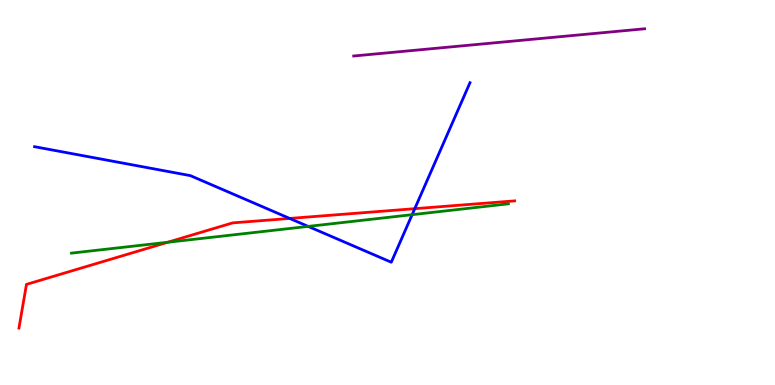[{'lines': ['blue', 'red'], 'intersections': [{'x': 3.74, 'y': 4.33}, {'x': 5.35, 'y': 4.58}]}, {'lines': ['green', 'red'], 'intersections': [{'x': 2.16, 'y': 3.71}]}, {'lines': ['purple', 'red'], 'intersections': []}, {'lines': ['blue', 'green'], 'intersections': [{'x': 3.98, 'y': 4.12}, {'x': 5.32, 'y': 4.42}]}, {'lines': ['blue', 'purple'], 'intersections': []}, {'lines': ['green', 'purple'], 'intersections': []}]